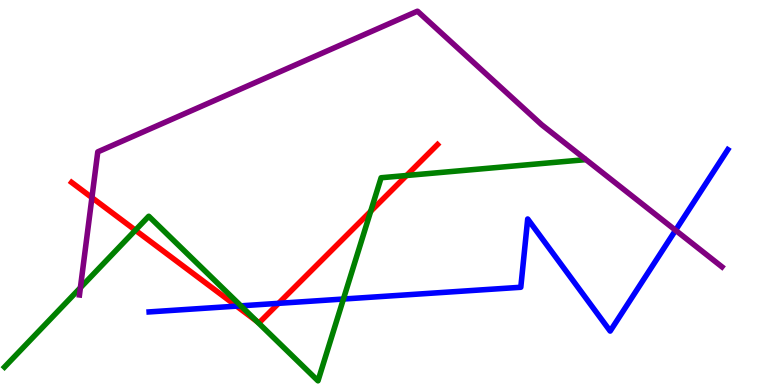[{'lines': ['blue', 'red'], 'intersections': [{'x': 3.05, 'y': 2.05}, {'x': 3.59, 'y': 2.12}]}, {'lines': ['green', 'red'], 'intersections': [{'x': 1.75, 'y': 4.02}, {'x': 3.31, 'y': 1.66}, {'x': 4.78, 'y': 4.51}, {'x': 5.25, 'y': 5.44}]}, {'lines': ['purple', 'red'], 'intersections': [{'x': 1.19, 'y': 4.87}]}, {'lines': ['blue', 'green'], 'intersections': [{'x': 3.11, 'y': 2.06}, {'x': 4.43, 'y': 2.23}]}, {'lines': ['blue', 'purple'], 'intersections': [{'x': 8.72, 'y': 4.02}]}, {'lines': ['green', 'purple'], 'intersections': [{'x': 1.04, 'y': 2.53}]}]